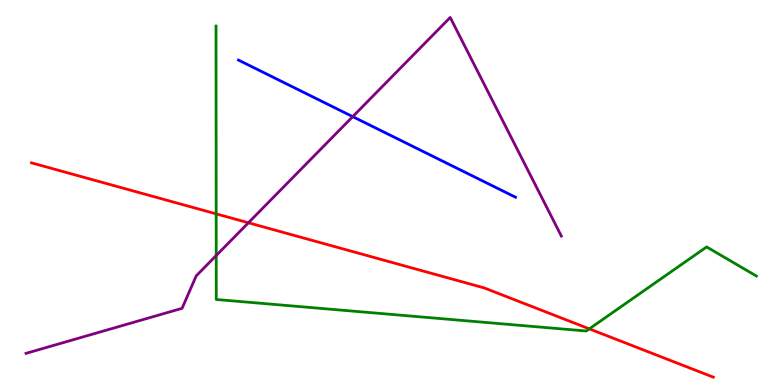[{'lines': ['blue', 'red'], 'intersections': []}, {'lines': ['green', 'red'], 'intersections': [{'x': 2.79, 'y': 4.45}, {'x': 7.6, 'y': 1.46}]}, {'lines': ['purple', 'red'], 'intersections': [{'x': 3.21, 'y': 4.21}]}, {'lines': ['blue', 'green'], 'intersections': []}, {'lines': ['blue', 'purple'], 'intersections': [{'x': 4.55, 'y': 6.97}]}, {'lines': ['green', 'purple'], 'intersections': [{'x': 2.79, 'y': 3.36}]}]